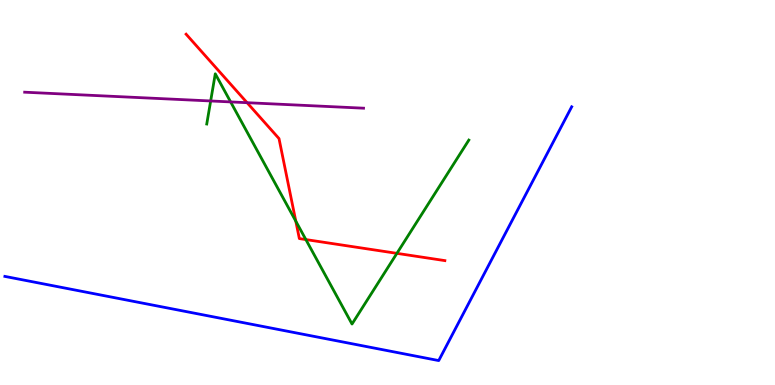[{'lines': ['blue', 'red'], 'intersections': []}, {'lines': ['green', 'red'], 'intersections': [{'x': 3.82, 'y': 4.26}, {'x': 3.95, 'y': 3.78}, {'x': 5.12, 'y': 3.42}]}, {'lines': ['purple', 'red'], 'intersections': [{'x': 3.19, 'y': 7.33}]}, {'lines': ['blue', 'green'], 'intersections': []}, {'lines': ['blue', 'purple'], 'intersections': []}, {'lines': ['green', 'purple'], 'intersections': [{'x': 2.72, 'y': 7.38}, {'x': 2.98, 'y': 7.35}]}]